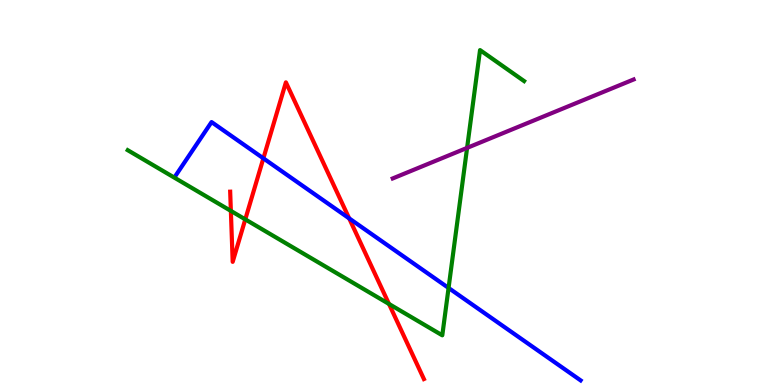[{'lines': ['blue', 'red'], 'intersections': [{'x': 3.4, 'y': 5.89}, {'x': 4.51, 'y': 4.33}]}, {'lines': ['green', 'red'], 'intersections': [{'x': 2.98, 'y': 4.52}, {'x': 3.16, 'y': 4.3}, {'x': 5.02, 'y': 2.1}]}, {'lines': ['purple', 'red'], 'intersections': []}, {'lines': ['blue', 'green'], 'intersections': [{'x': 5.79, 'y': 2.52}]}, {'lines': ['blue', 'purple'], 'intersections': []}, {'lines': ['green', 'purple'], 'intersections': [{'x': 6.03, 'y': 6.16}]}]